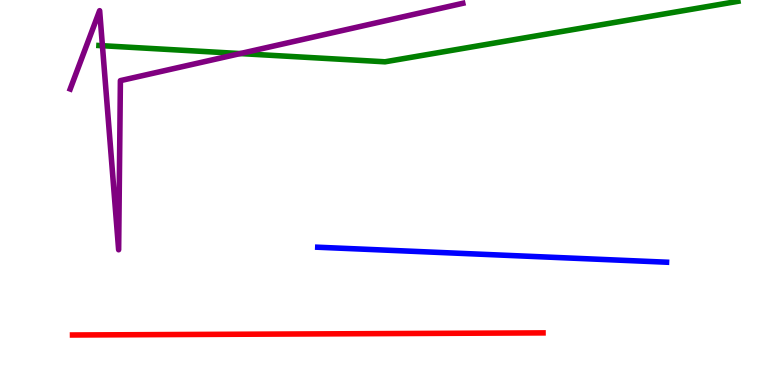[{'lines': ['blue', 'red'], 'intersections': []}, {'lines': ['green', 'red'], 'intersections': []}, {'lines': ['purple', 'red'], 'intersections': []}, {'lines': ['blue', 'green'], 'intersections': []}, {'lines': ['blue', 'purple'], 'intersections': []}, {'lines': ['green', 'purple'], 'intersections': [{'x': 1.32, 'y': 8.81}, {'x': 3.1, 'y': 8.61}]}]